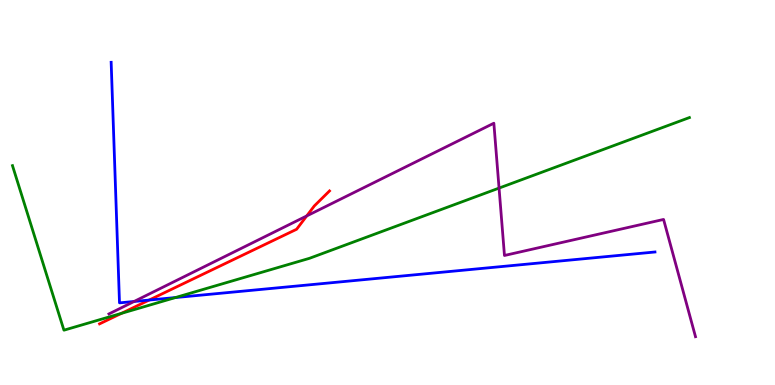[{'lines': ['blue', 'red'], 'intersections': [{'x': 1.92, 'y': 2.21}]}, {'lines': ['green', 'red'], 'intersections': [{'x': 1.57, 'y': 1.86}]}, {'lines': ['purple', 'red'], 'intersections': [{'x': 3.96, 'y': 4.39}]}, {'lines': ['blue', 'green'], 'intersections': [{'x': 2.26, 'y': 2.27}]}, {'lines': ['blue', 'purple'], 'intersections': [{'x': 1.73, 'y': 2.17}]}, {'lines': ['green', 'purple'], 'intersections': [{'x': 6.44, 'y': 5.11}]}]